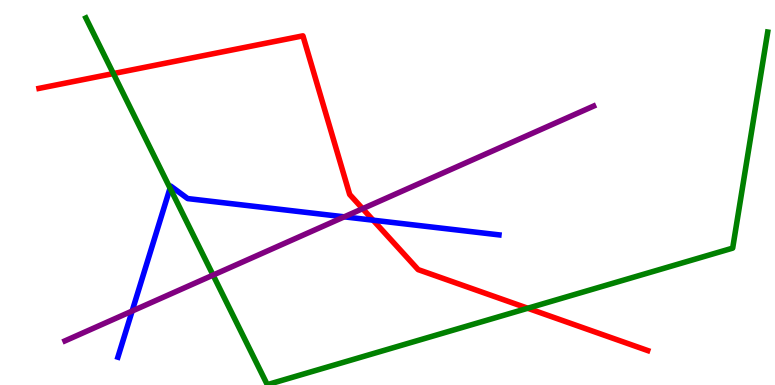[{'lines': ['blue', 'red'], 'intersections': [{'x': 4.81, 'y': 4.28}]}, {'lines': ['green', 'red'], 'intersections': [{'x': 1.46, 'y': 8.09}, {'x': 6.81, 'y': 1.99}]}, {'lines': ['purple', 'red'], 'intersections': [{'x': 4.68, 'y': 4.58}]}, {'lines': ['blue', 'green'], 'intersections': [{'x': 2.19, 'y': 5.11}]}, {'lines': ['blue', 'purple'], 'intersections': [{'x': 1.7, 'y': 1.92}, {'x': 4.44, 'y': 4.37}]}, {'lines': ['green', 'purple'], 'intersections': [{'x': 2.75, 'y': 2.85}]}]